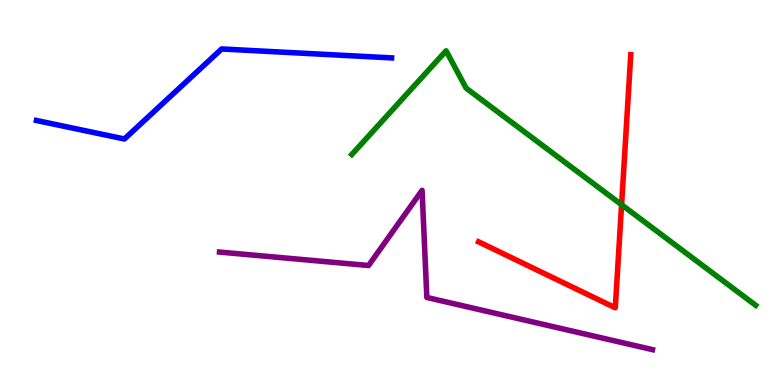[{'lines': ['blue', 'red'], 'intersections': []}, {'lines': ['green', 'red'], 'intersections': [{'x': 8.02, 'y': 4.68}]}, {'lines': ['purple', 'red'], 'intersections': []}, {'lines': ['blue', 'green'], 'intersections': []}, {'lines': ['blue', 'purple'], 'intersections': []}, {'lines': ['green', 'purple'], 'intersections': []}]